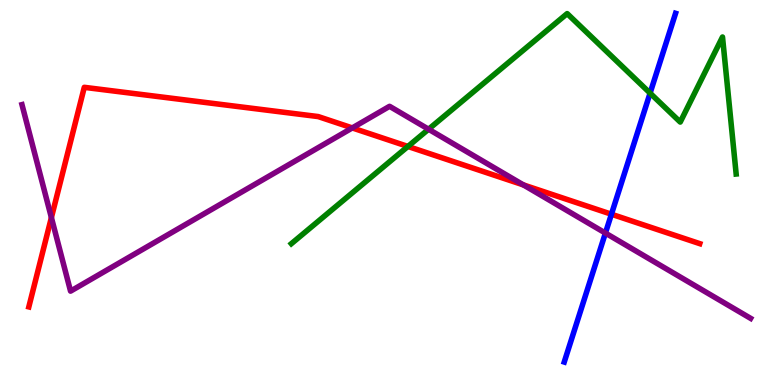[{'lines': ['blue', 'red'], 'intersections': [{'x': 7.89, 'y': 4.44}]}, {'lines': ['green', 'red'], 'intersections': [{'x': 5.26, 'y': 6.2}]}, {'lines': ['purple', 'red'], 'intersections': [{'x': 0.663, 'y': 4.35}, {'x': 4.55, 'y': 6.68}, {'x': 6.75, 'y': 5.2}]}, {'lines': ['blue', 'green'], 'intersections': [{'x': 8.39, 'y': 7.58}]}, {'lines': ['blue', 'purple'], 'intersections': [{'x': 7.81, 'y': 3.95}]}, {'lines': ['green', 'purple'], 'intersections': [{'x': 5.53, 'y': 6.64}]}]